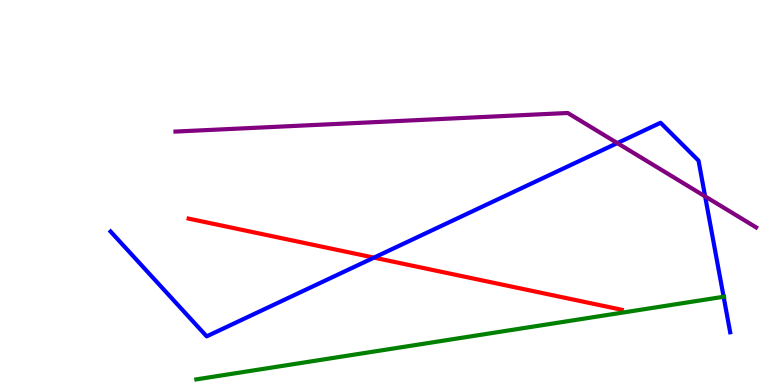[{'lines': ['blue', 'red'], 'intersections': [{'x': 4.83, 'y': 3.31}]}, {'lines': ['green', 'red'], 'intersections': []}, {'lines': ['purple', 'red'], 'intersections': []}, {'lines': ['blue', 'green'], 'intersections': [{'x': 9.34, 'y': 2.29}]}, {'lines': ['blue', 'purple'], 'intersections': [{'x': 7.97, 'y': 6.28}, {'x': 9.1, 'y': 4.9}]}, {'lines': ['green', 'purple'], 'intersections': []}]